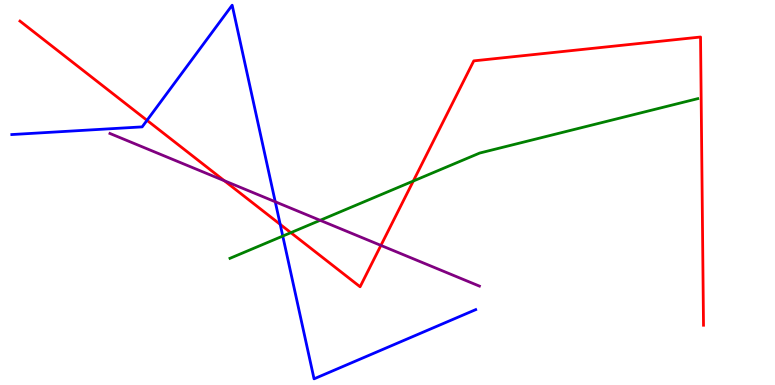[{'lines': ['blue', 'red'], 'intersections': [{'x': 1.9, 'y': 6.87}, {'x': 3.62, 'y': 4.17}]}, {'lines': ['green', 'red'], 'intersections': [{'x': 3.75, 'y': 3.96}, {'x': 5.33, 'y': 5.3}]}, {'lines': ['purple', 'red'], 'intersections': [{'x': 2.89, 'y': 5.31}, {'x': 4.91, 'y': 3.63}]}, {'lines': ['blue', 'green'], 'intersections': [{'x': 3.65, 'y': 3.87}]}, {'lines': ['blue', 'purple'], 'intersections': [{'x': 3.55, 'y': 4.76}]}, {'lines': ['green', 'purple'], 'intersections': [{'x': 4.13, 'y': 4.28}]}]